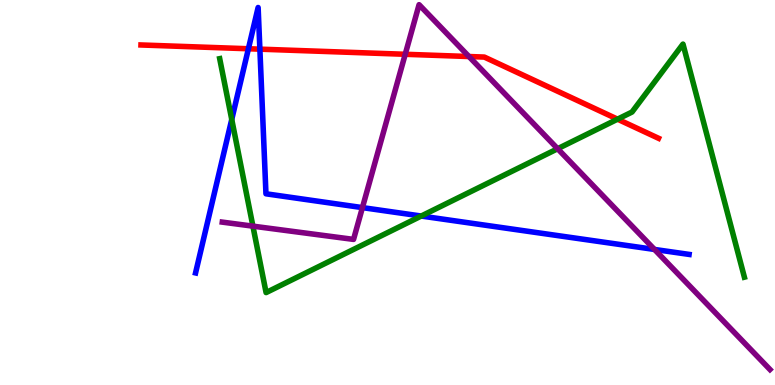[{'lines': ['blue', 'red'], 'intersections': [{'x': 3.21, 'y': 8.73}, {'x': 3.35, 'y': 8.72}]}, {'lines': ['green', 'red'], 'intersections': [{'x': 7.97, 'y': 6.9}]}, {'lines': ['purple', 'red'], 'intersections': [{'x': 5.23, 'y': 8.59}, {'x': 6.05, 'y': 8.53}]}, {'lines': ['blue', 'green'], 'intersections': [{'x': 2.99, 'y': 6.9}, {'x': 5.44, 'y': 4.39}]}, {'lines': ['blue', 'purple'], 'intersections': [{'x': 4.68, 'y': 4.61}, {'x': 8.45, 'y': 3.52}]}, {'lines': ['green', 'purple'], 'intersections': [{'x': 3.26, 'y': 4.13}, {'x': 7.2, 'y': 6.14}]}]